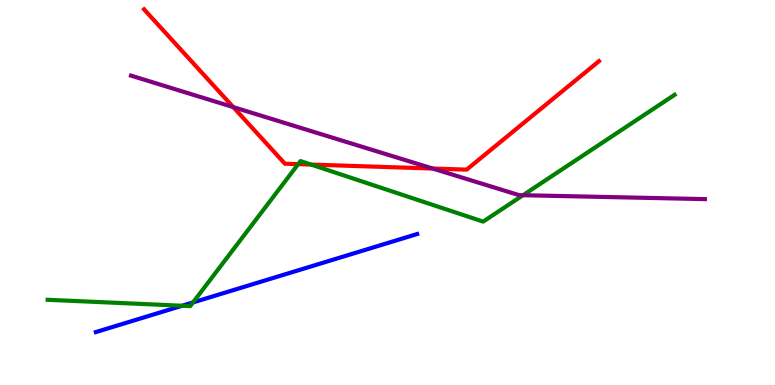[{'lines': ['blue', 'red'], 'intersections': []}, {'lines': ['green', 'red'], 'intersections': [{'x': 3.85, 'y': 5.74}, {'x': 4.01, 'y': 5.73}]}, {'lines': ['purple', 'red'], 'intersections': [{'x': 3.01, 'y': 7.22}, {'x': 5.58, 'y': 5.62}]}, {'lines': ['blue', 'green'], 'intersections': [{'x': 2.35, 'y': 2.06}, {'x': 2.49, 'y': 2.15}]}, {'lines': ['blue', 'purple'], 'intersections': []}, {'lines': ['green', 'purple'], 'intersections': [{'x': 6.75, 'y': 4.93}]}]